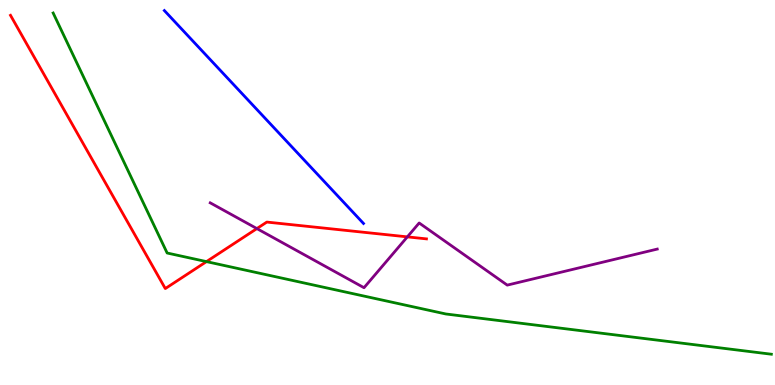[{'lines': ['blue', 'red'], 'intersections': []}, {'lines': ['green', 'red'], 'intersections': [{'x': 2.66, 'y': 3.2}]}, {'lines': ['purple', 'red'], 'intersections': [{'x': 3.31, 'y': 4.06}, {'x': 5.26, 'y': 3.85}]}, {'lines': ['blue', 'green'], 'intersections': []}, {'lines': ['blue', 'purple'], 'intersections': []}, {'lines': ['green', 'purple'], 'intersections': []}]